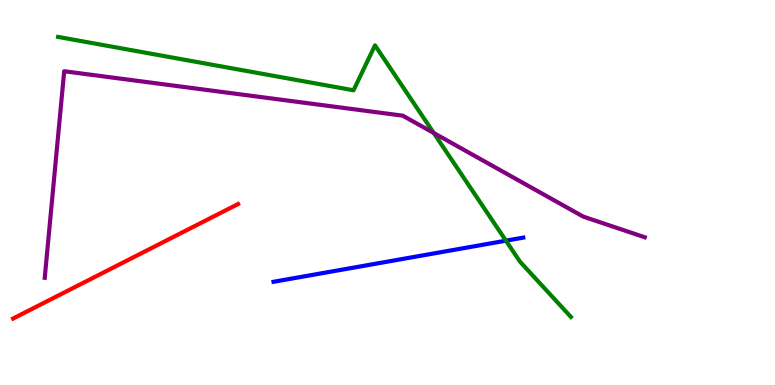[{'lines': ['blue', 'red'], 'intersections': []}, {'lines': ['green', 'red'], 'intersections': []}, {'lines': ['purple', 'red'], 'intersections': []}, {'lines': ['blue', 'green'], 'intersections': [{'x': 6.53, 'y': 3.75}]}, {'lines': ['blue', 'purple'], 'intersections': []}, {'lines': ['green', 'purple'], 'intersections': [{'x': 5.6, 'y': 6.55}]}]